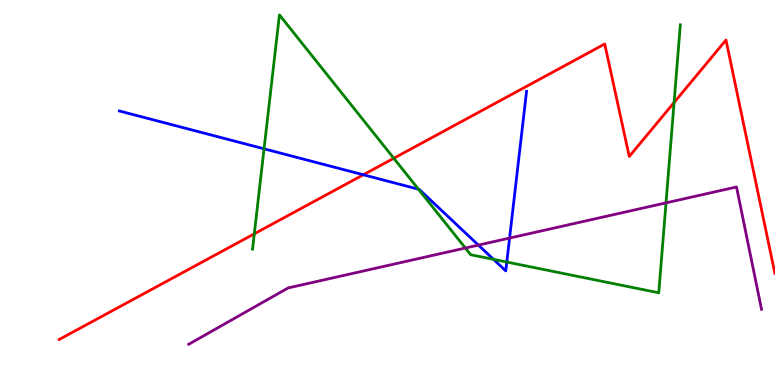[{'lines': ['blue', 'red'], 'intersections': [{'x': 4.69, 'y': 5.46}]}, {'lines': ['green', 'red'], 'intersections': [{'x': 3.28, 'y': 3.93}, {'x': 5.08, 'y': 5.89}, {'x': 8.7, 'y': 7.34}]}, {'lines': ['purple', 'red'], 'intersections': []}, {'lines': ['blue', 'green'], 'intersections': [{'x': 3.41, 'y': 6.13}, {'x': 5.4, 'y': 5.09}, {'x': 6.37, 'y': 3.26}, {'x': 6.54, 'y': 3.19}]}, {'lines': ['blue', 'purple'], 'intersections': [{'x': 6.17, 'y': 3.63}, {'x': 6.58, 'y': 3.82}]}, {'lines': ['green', 'purple'], 'intersections': [{'x': 6.0, 'y': 3.56}, {'x': 8.59, 'y': 4.73}]}]